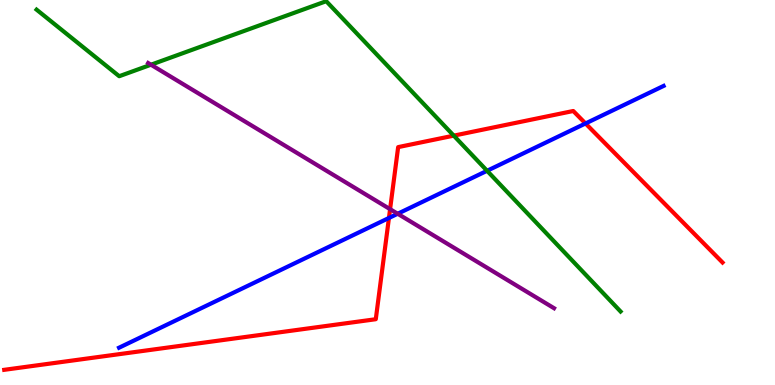[{'lines': ['blue', 'red'], 'intersections': [{'x': 5.02, 'y': 4.34}, {'x': 7.56, 'y': 6.79}]}, {'lines': ['green', 'red'], 'intersections': [{'x': 5.85, 'y': 6.48}]}, {'lines': ['purple', 'red'], 'intersections': [{'x': 5.03, 'y': 4.57}]}, {'lines': ['blue', 'green'], 'intersections': [{'x': 6.28, 'y': 5.56}]}, {'lines': ['blue', 'purple'], 'intersections': [{'x': 5.13, 'y': 4.45}]}, {'lines': ['green', 'purple'], 'intersections': [{'x': 1.95, 'y': 8.32}]}]